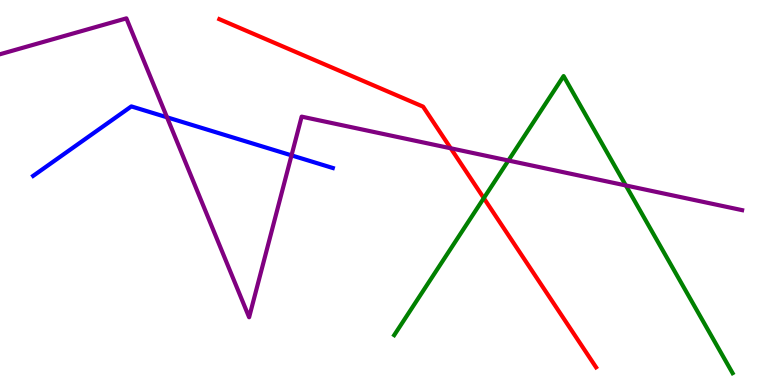[{'lines': ['blue', 'red'], 'intersections': []}, {'lines': ['green', 'red'], 'intersections': [{'x': 6.24, 'y': 4.85}]}, {'lines': ['purple', 'red'], 'intersections': [{'x': 5.82, 'y': 6.15}]}, {'lines': ['blue', 'green'], 'intersections': []}, {'lines': ['blue', 'purple'], 'intersections': [{'x': 2.15, 'y': 6.95}, {'x': 3.76, 'y': 5.96}]}, {'lines': ['green', 'purple'], 'intersections': [{'x': 6.56, 'y': 5.83}, {'x': 8.08, 'y': 5.18}]}]